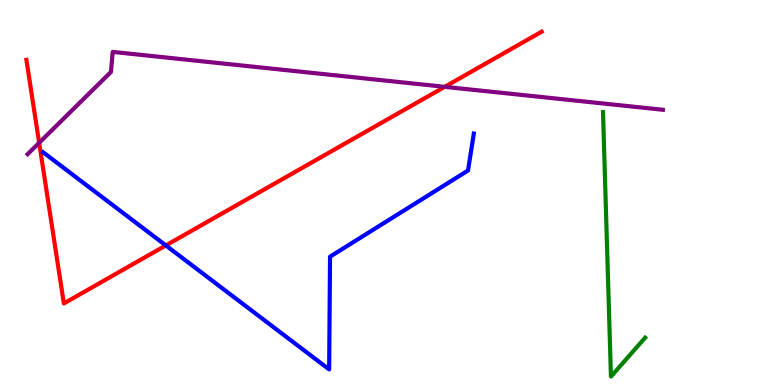[{'lines': ['blue', 'red'], 'intersections': [{'x': 2.14, 'y': 3.63}]}, {'lines': ['green', 'red'], 'intersections': []}, {'lines': ['purple', 'red'], 'intersections': [{'x': 0.505, 'y': 6.29}, {'x': 5.74, 'y': 7.74}]}, {'lines': ['blue', 'green'], 'intersections': []}, {'lines': ['blue', 'purple'], 'intersections': []}, {'lines': ['green', 'purple'], 'intersections': []}]